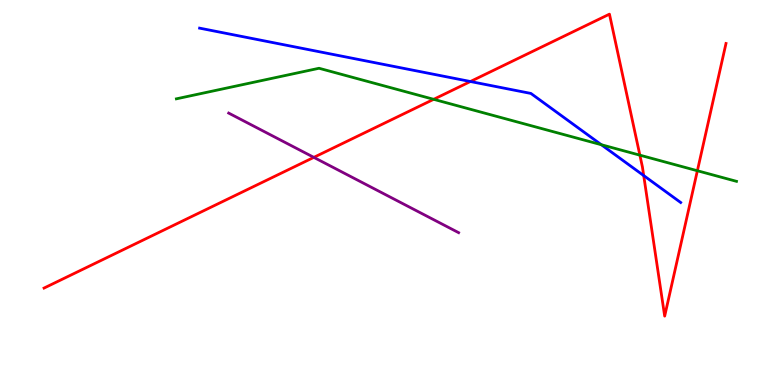[{'lines': ['blue', 'red'], 'intersections': [{'x': 6.07, 'y': 7.88}, {'x': 8.31, 'y': 5.44}]}, {'lines': ['green', 'red'], 'intersections': [{'x': 5.6, 'y': 7.42}, {'x': 8.26, 'y': 5.97}, {'x': 9.0, 'y': 5.57}]}, {'lines': ['purple', 'red'], 'intersections': [{'x': 4.05, 'y': 5.91}]}, {'lines': ['blue', 'green'], 'intersections': [{'x': 7.76, 'y': 6.24}]}, {'lines': ['blue', 'purple'], 'intersections': []}, {'lines': ['green', 'purple'], 'intersections': []}]